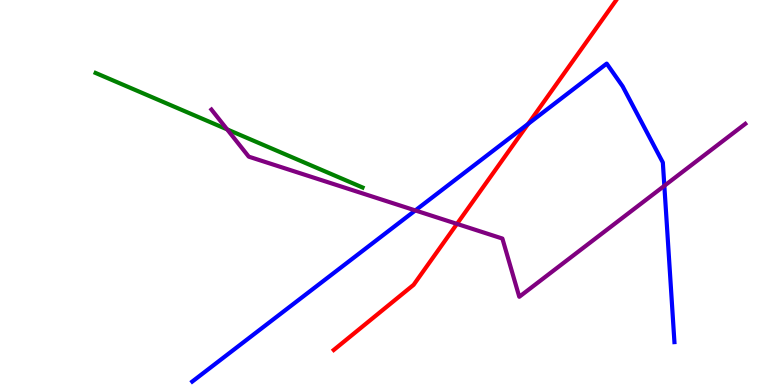[{'lines': ['blue', 'red'], 'intersections': [{'x': 6.81, 'y': 6.78}]}, {'lines': ['green', 'red'], 'intersections': []}, {'lines': ['purple', 'red'], 'intersections': [{'x': 5.9, 'y': 4.18}]}, {'lines': ['blue', 'green'], 'intersections': []}, {'lines': ['blue', 'purple'], 'intersections': [{'x': 5.36, 'y': 4.53}, {'x': 8.57, 'y': 5.17}]}, {'lines': ['green', 'purple'], 'intersections': [{'x': 2.93, 'y': 6.64}]}]